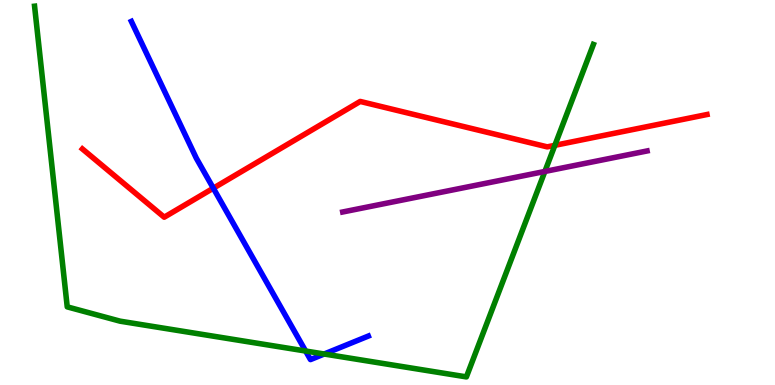[{'lines': ['blue', 'red'], 'intersections': [{'x': 2.75, 'y': 5.11}]}, {'lines': ['green', 'red'], 'intersections': [{'x': 7.16, 'y': 6.23}]}, {'lines': ['purple', 'red'], 'intersections': []}, {'lines': ['blue', 'green'], 'intersections': [{'x': 3.94, 'y': 0.883}, {'x': 4.18, 'y': 0.805}]}, {'lines': ['blue', 'purple'], 'intersections': []}, {'lines': ['green', 'purple'], 'intersections': [{'x': 7.03, 'y': 5.55}]}]